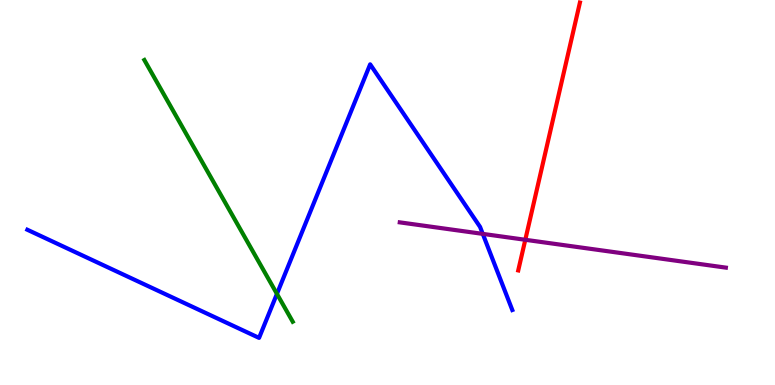[{'lines': ['blue', 'red'], 'intersections': []}, {'lines': ['green', 'red'], 'intersections': []}, {'lines': ['purple', 'red'], 'intersections': [{'x': 6.78, 'y': 3.77}]}, {'lines': ['blue', 'green'], 'intersections': [{'x': 3.57, 'y': 2.37}]}, {'lines': ['blue', 'purple'], 'intersections': [{'x': 6.23, 'y': 3.93}]}, {'lines': ['green', 'purple'], 'intersections': []}]